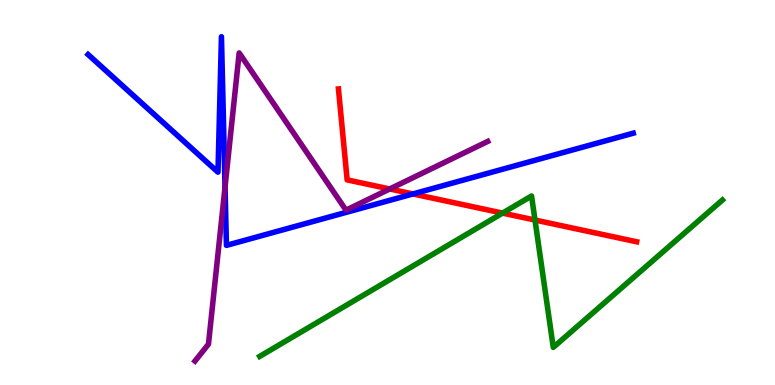[{'lines': ['blue', 'red'], 'intersections': [{'x': 5.33, 'y': 4.96}]}, {'lines': ['green', 'red'], 'intersections': [{'x': 6.48, 'y': 4.46}, {'x': 6.9, 'y': 4.28}]}, {'lines': ['purple', 'red'], 'intersections': [{'x': 5.03, 'y': 5.09}]}, {'lines': ['blue', 'green'], 'intersections': []}, {'lines': ['blue', 'purple'], 'intersections': [{'x': 2.9, 'y': 5.14}]}, {'lines': ['green', 'purple'], 'intersections': []}]